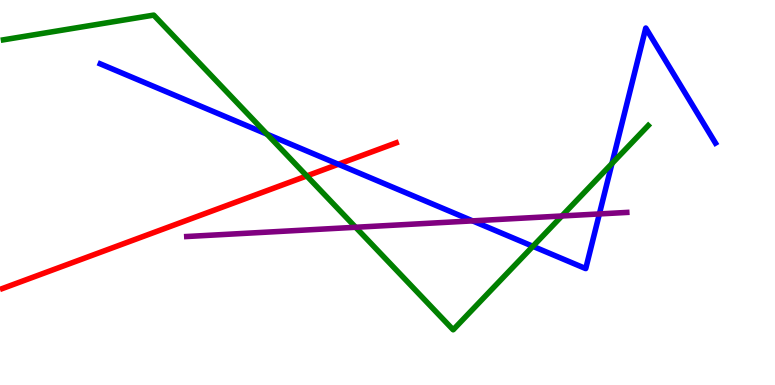[{'lines': ['blue', 'red'], 'intersections': [{'x': 4.37, 'y': 5.73}]}, {'lines': ['green', 'red'], 'intersections': [{'x': 3.96, 'y': 5.43}]}, {'lines': ['purple', 'red'], 'intersections': []}, {'lines': ['blue', 'green'], 'intersections': [{'x': 3.45, 'y': 6.51}, {'x': 6.88, 'y': 3.6}, {'x': 7.9, 'y': 5.75}]}, {'lines': ['blue', 'purple'], 'intersections': [{'x': 6.1, 'y': 4.26}, {'x': 7.73, 'y': 4.44}]}, {'lines': ['green', 'purple'], 'intersections': [{'x': 4.59, 'y': 4.1}, {'x': 7.25, 'y': 4.39}]}]